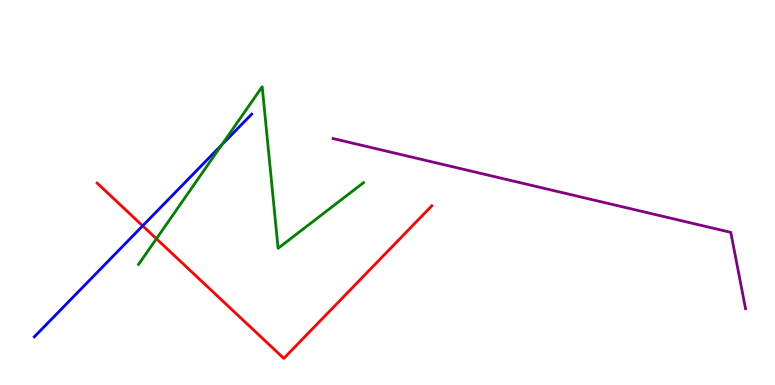[{'lines': ['blue', 'red'], 'intersections': [{'x': 1.84, 'y': 4.13}]}, {'lines': ['green', 'red'], 'intersections': [{'x': 2.02, 'y': 3.8}]}, {'lines': ['purple', 'red'], 'intersections': []}, {'lines': ['blue', 'green'], 'intersections': [{'x': 2.86, 'y': 6.24}]}, {'lines': ['blue', 'purple'], 'intersections': []}, {'lines': ['green', 'purple'], 'intersections': []}]